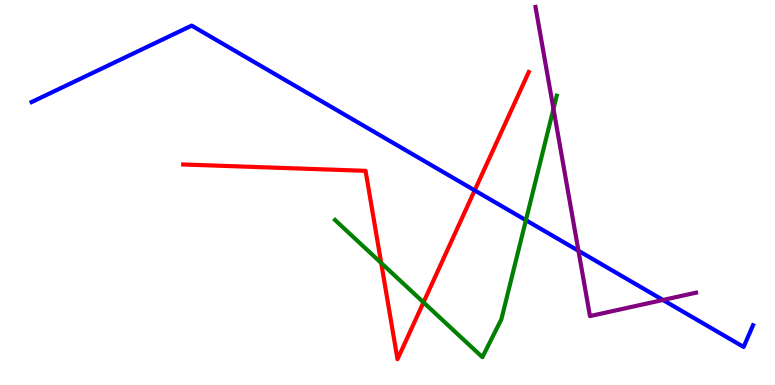[{'lines': ['blue', 'red'], 'intersections': [{'x': 6.12, 'y': 5.06}]}, {'lines': ['green', 'red'], 'intersections': [{'x': 4.92, 'y': 3.17}, {'x': 5.46, 'y': 2.15}]}, {'lines': ['purple', 'red'], 'intersections': []}, {'lines': ['blue', 'green'], 'intersections': [{'x': 6.79, 'y': 4.28}]}, {'lines': ['blue', 'purple'], 'intersections': [{'x': 7.46, 'y': 3.49}, {'x': 8.55, 'y': 2.21}]}, {'lines': ['green', 'purple'], 'intersections': [{'x': 7.14, 'y': 7.17}]}]